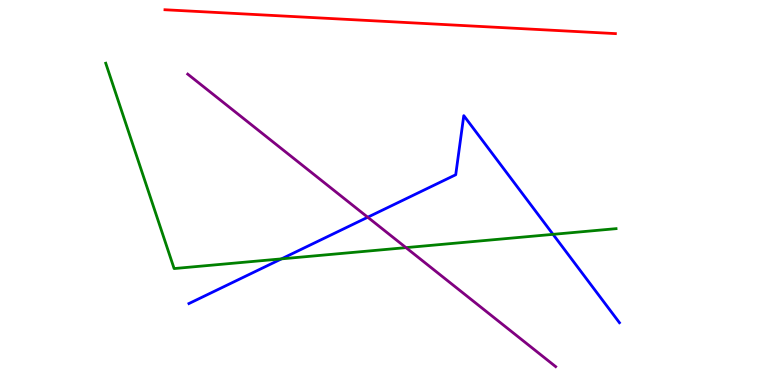[{'lines': ['blue', 'red'], 'intersections': []}, {'lines': ['green', 'red'], 'intersections': []}, {'lines': ['purple', 'red'], 'intersections': []}, {'lines': ['blue', 'green'], 'intersections': [{'x': 3.63, 'y': 3.28}, {'x': 7.14, 'y': 3.91}]}, {'lines': ['blue', 'purple'], 'intersections': [{'x': 4.74, 'y': 4.36}]}, {'lines': ['green', 'purple'], 'intersections': [{'x': 5.24, 'y': 3.57}]}]